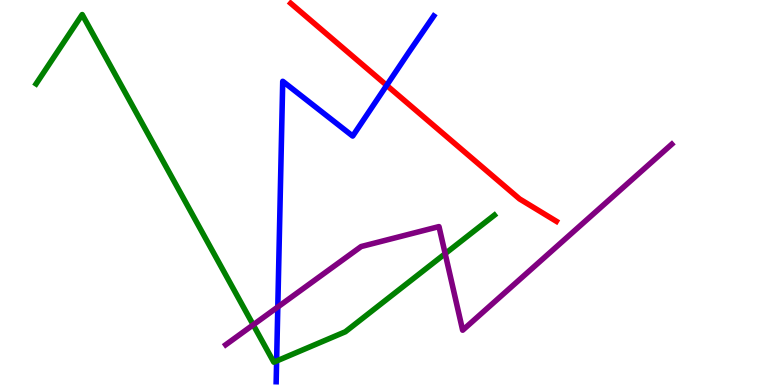[{'lines': ['blue', 'red'], 'intersections': [{'x': 4.99, 'y': 7.78}]}, {'lines': ['green', 'red'], 'intersections': []}, {'lines': ['purple', 'red'], 'intersections': []}, {'lines': ['blue', 'green'], 'intersections': [{'x': 3.57, 'y': 0.624}]}, {'lines': ['blue', 'purple'], 'intersections': [{'x': 3.58, 'y': 2.03}]}, {'lines': ['green', 'purple'], 'intersections': [{'x': 3.27, 'y': 1.56}, {'x': 5.74, 'y': 3.41}]}]